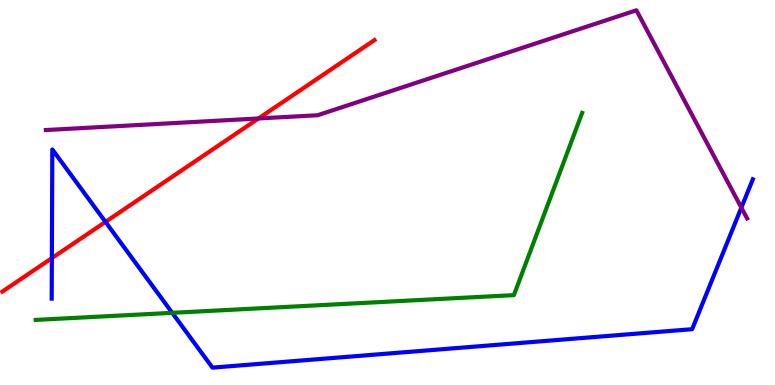[{'lines': ['blue', 'red'], 'intersections': [{'x': 0.669, 'y': 3.3}, {'x': 1.36, 'y': 4.24}]}, {'lines': ['green', 'red'], 'intersections': []}, {'lines': ['purple', 'red'], 'intersections': [{'x': 3.34, 'y': 6.92}]}, {'lines': ['blue', 'green'], 'intersections': [{'x': 2.22, 'y': 1.87}]}, {'lines': ['blue', 'purple'], 'intersections': [{'x': 9.57, 'y': 4.61}]}, {'lines': ['green', 'purple'], 'intersections': []}]